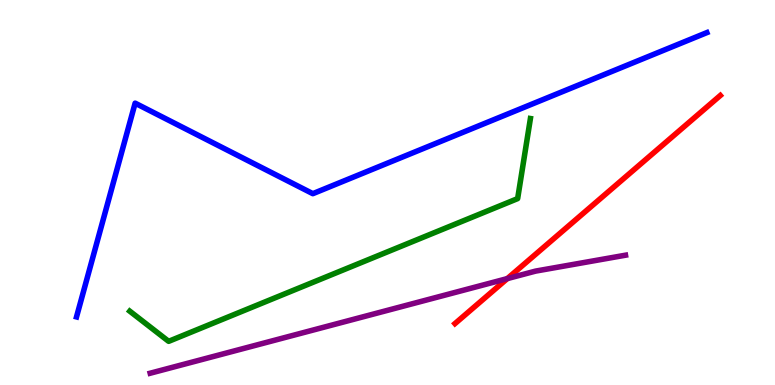[{'lines': ['blue', 'red'], 'intersections': []}, {'lines': ['green', 'red'], 'intersections': []}, {'lines': ['purple', 'red'], 'intersections': [{'x': 6.55, 'y': 2.76}]}, {'lines': ['blue', 'green'], 'intersections': []}, {'lines': ['blue', 'purple'], 'intersections': []}, {'lines': ['green', 'purple'], 'intersections': []}]